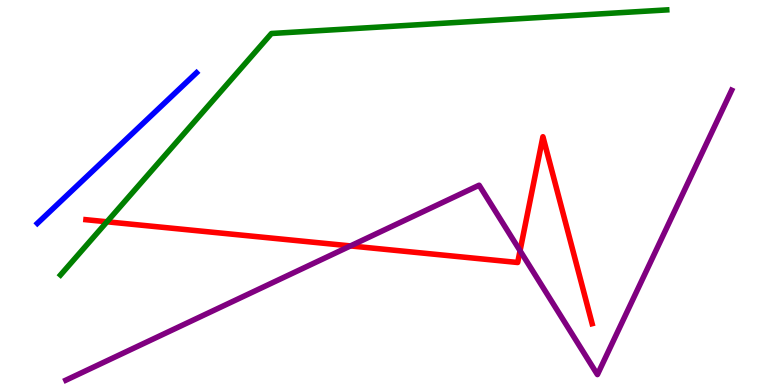[{'lines': ['blue', 'red'], 'intersections': []}, {'lines': ['green', 'red'], 'intersections': [{'x': 1.38, 'y': 4.24}]}, {'lines': ['purple', 'red'], 'intersections': [{'x': 4.52, 'y': 3.61}, {'x': 6.71, 'y': 3.49}]}, {'lines': ['blue', 'green'], 'intersections': []}, {'lines': ['blue', 'purple'], 'intersections': []}, {'lines': ['green', 'purple'], 'intersections': []}]